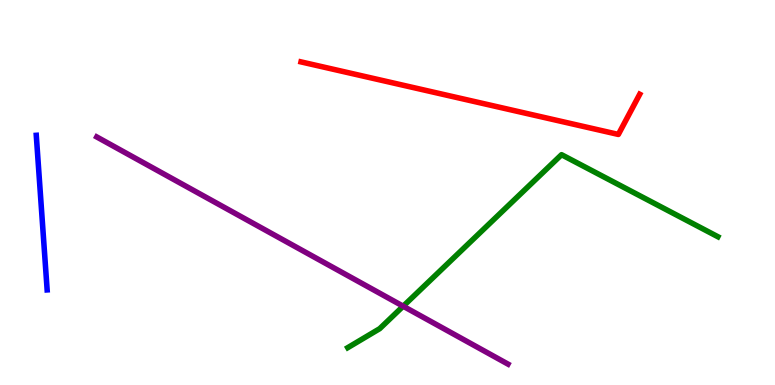[{'lines': ['blue', 'red'], 'intersections': []}, {'lines': ['green', 'red'], 'intersections': []}, {'lines': ['purple', 'red'], 'intersections': []}, {'lines': ['blue', 'green'], 'intersections': []}, {'lines': ['blue', 'purple'], 'intersections': []}, {'lines': ['green', 'purple'], 'intersections': [{'x': 5.2, 'y': 2.05}]}]